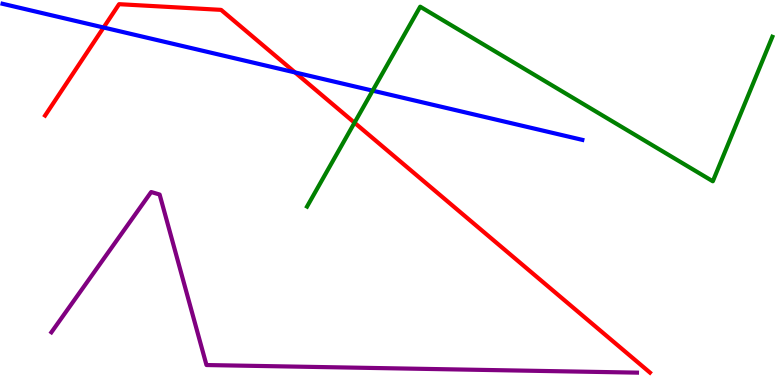[{'lines': ['blue', 'red'], 'intersections': [{'x': 1.34, 'y': 9.29}, {'x': 3.81, 'y': 8.12}]}, {'lines': ['green', 'red'], 'intersections': [{'x': 4.57, 'y': 6.81}]}, {'lines': ['purple', 'red'], 'intersections': []}, {'lines': ['blue', 'green'], 'intersections': [{'x': 4.81, 'y': 7.65}]}, {'lines': ['blue', 'purple'], 'intersections': []}, {'lines': ['green', 'purple'], 'intersections': []}]